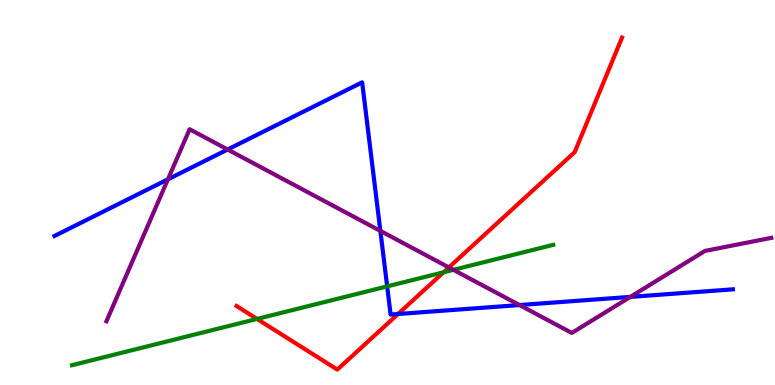[{'lines': ['blue', 'red'], 'intersections': [{'x': 5.14, 'y': 1.84}]}, {'lines': ['green', 'red'], 'intersections': [{'x': 3.32, 'y': 1.72}, {'x': 5.72, 'y': 2.93}]}, {'lines': ['purple', 'red'], 'intersections': [{'x': 5.79, 'y': 3.05}]}, {'lines': ['blue', 'green'], 'intersections': [{'x': 5.0, 'y': 2.56}]}, {'lines': ['blue', 'purple'], 'intersections': [{'x': 2.17, 'y': 5.34}, {'x': 2.94, 'y': 6.12}, {'x': 4.91, 'y': 4.0}, {'x': 6.7, 'y': 2.08}, {'x': 8.13, 'y': 2.29}]}, {'lines': ['green', 'purple'], 'intersections': [{'x': 5.85, 'y': 2.99}]}]